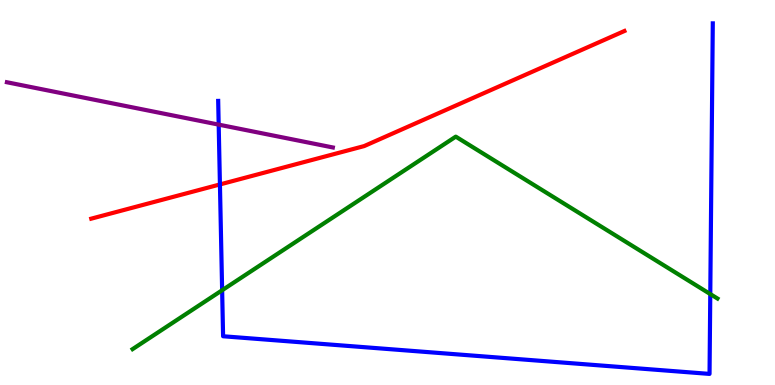[{'lines': ['blue', 'red'], 'intersections': [{'x': 2.84, 'y': 5.21}]}, {'lines': ['green', 'red'], 'intersections': []}, {'lines': ['purple', 'red'], 'intersections': []}, {'lines': ['blue', 'green'], 'intersections': [{'x': 2.87, 'y': 2.46}, {'x': 9.16, 'y': 2.36}]}, {'lines': ['blue', 'purple'], 'intersections': [{'x': 2.82, 'y': 6.76}]}, {'lines': ['green', 'purple'], 'intersections': []}]